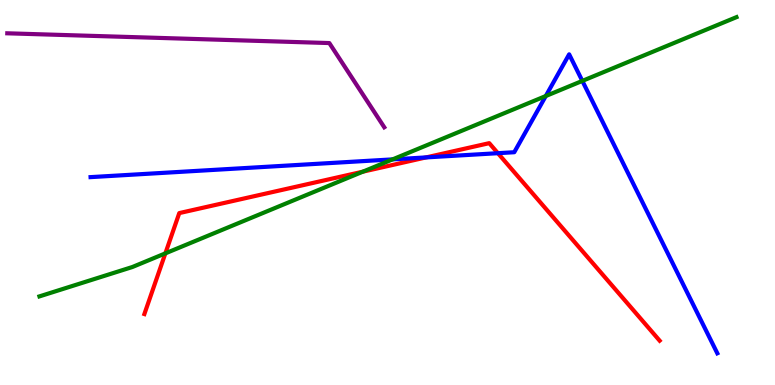[{'lines': ['blue', 'red'], 'intersections': [{'x': 5.5, 'y': 5.91}, {'x': 6.42, 'y': 6.02}]}, {'lines': ['green', 'red'], 'intersections': [{'x': 2.13, 'y': 3.42}, {'x': 4.68, 'y': 5.54}]}, {'lines': ['purple', 'red'], 'intersections': []}, {'lines': ['blue', 'green'], 'intersections': [{'x': 5.07, 'y': 5.86}, {'x': 7.04, 'y': 7.51}, {'x': 7.51, 'y': 7.9}]}, {'lines': ['blue', 'purple'], 'intersections': []}, {'lines': ['green', 'purple'], 'intersections': []}]